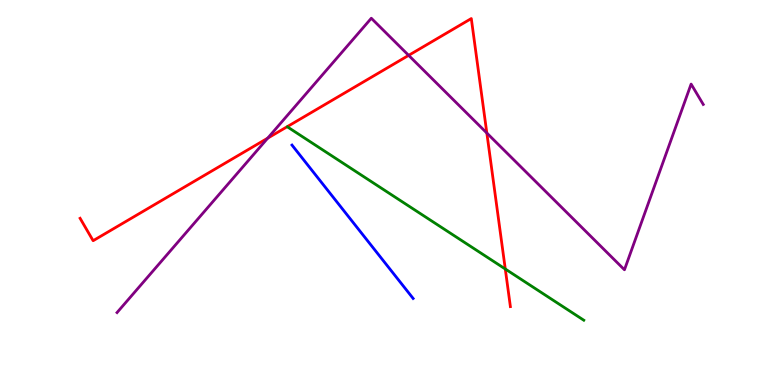[{'lines': ['blue', 'red'], 'intersections': []}, {'lines': ['green', 'red'], 'intersections': [{'x': 6.52, 'y': 3.01}]}, {'lines': ['purple', 'red'], 'intersections': [{'x': 3.45, 'y': 6.41}, {'x': 5.27, 'y': 8.56}, {'x': 6.28, 'y': 6.54}]}, {'lines': ['blue', 'green'], 'intersections': []}, {'lines': ['blue', 'purple'], 'intersections': []}, {'lines': ['green', 'purple'], 'intersections': []}]